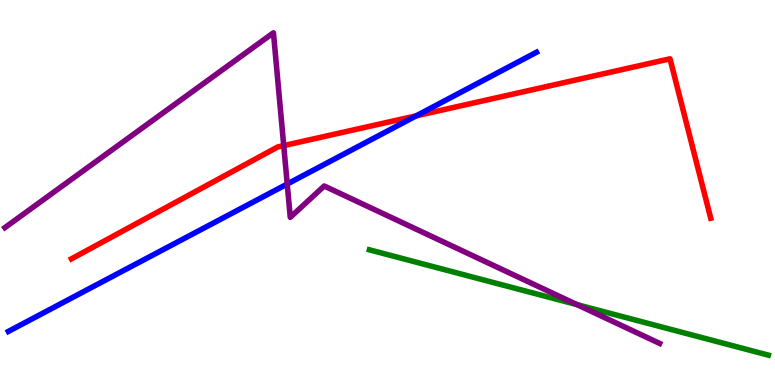[{'lines': ['blue', 'red'], 'intersections': [{'x': 5.37, 'y': 6.99}]}, {'lines': ['green', 'red'], 'intersections': []}, {'lines': ['purple', 'red'], 'intersections': [{'x': 3.66, 'y': 6.22}]}, {'lines': ['blue', 'green'], 'intersections': []}, {'lines': ['blue', 'purple'], 'intersections': [{'x': 3.71, 'y': 5.22}]}, {'lines': ['green', 'purple'], 'intersections': [{'x': 7.44, 'y': 2.09}]}]